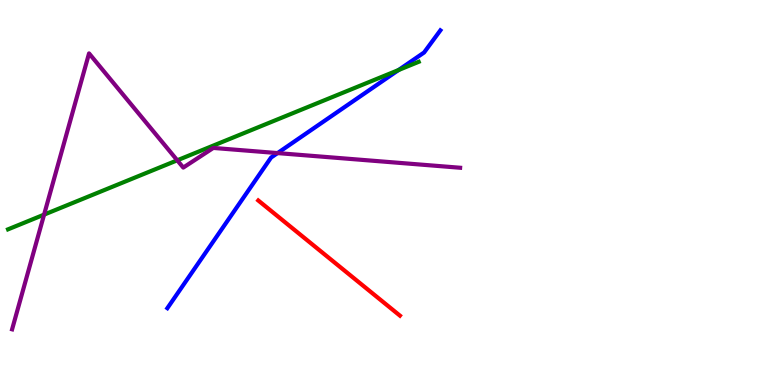[{'lines': ['blue', 'red'], 'intersections': []}, {'lines': ['green', 'red'], 'intersections': []}, {'lines': ['purple', 'red'], 'intersections': []}, {'lines': ['blue', 'green'], 'intersections': [{'x': 5.14, 'y': 8.18}]}, {'lines': ['blue', 'purple'], 'intersections': [{'x': 3.58, 'y': 6.02}]}, {'lines': ['green', 'purple'], 'intersections': [{'x': 0.569, 'y': 4.43}, {'x': 2.29, 'y': 5.84}]}]